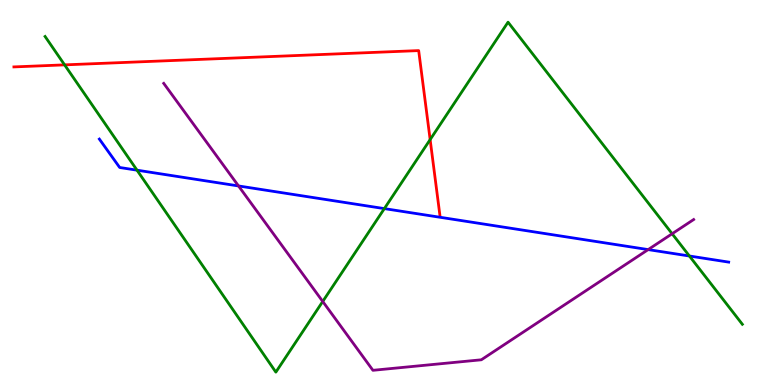[{'lines': ['blue', 'red'], 'intersections': []}, {'lines': ['green', 'red'], 'intersections': [{'x': 0.834, 'y': 8.32}, {'x': 5.55, 'y': 6.37}]}, {'lines': ['purple', 'red'], 'intersections': []}, {'lines': ['blue', 'green'], 'intersections': [{'x': 1.77, 'y': 5.58}, {'x': 4.96, 'y': 4.58}, {'x': 8.9, 'y': 3.35}]}, {'lines': ['blue', 'purple'], 'intersections': [{'x': 3.08, 'y': 5.17}, {'x': 8.36, 'y': 3.52}]}, {'lines': ['green', 'purple'], 'intersections': [{'x': 4.16, 'y': 2.17}, {'x': 8.67, 'y': 3.93}]}]